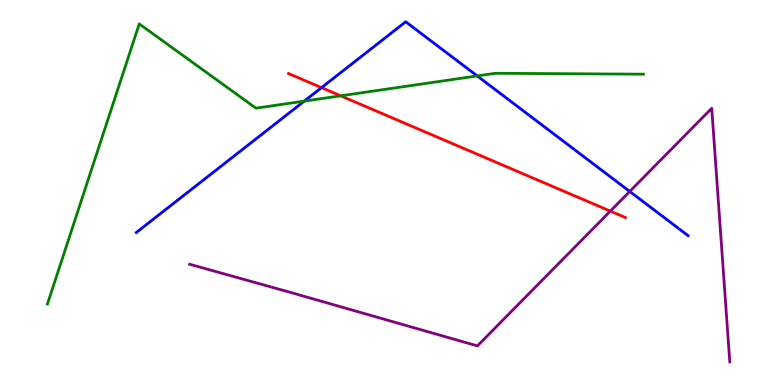[{'lines': ['blue', 'red'], 'intersections': [{'x': 4.15, 'y': 7.72}]}, {'lines': ['green', 'red'], 'intersections': [{'x': 4.4, 'y': 7.51}]}, {'lines': ['purple', 'red'], 'intersections': [{'x': 7.88, 'y': 4.52}]}, {'lines': ['blue', 'green'], 'intersections': [{'x': 3.93, 'y': 7.37}, {'x': 6.16, 'y': 8.03}]}, {'lines': ['blue', 'purple'], 'intersections': [{'x': 8.13, 'y': 5.03}]}, {'lines': ['green', 'purple'], 'intersections': []}]